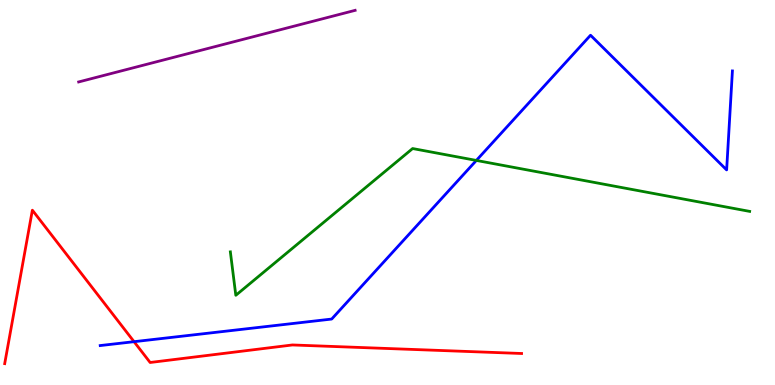[{'lines': ['blue', 'red'], 'intersections': [{'x': 1.73, 'y': 1.13}]}, {'lines': ['green', 'red'], 'intersections': []}, {'lines': ['purple', 'red'], 'intersections': []}, {'lines': ['blue', 'green'], 'intersections': [{'x': 6.15, 'y': 5.83}]}, {'lines': ['blue', 'purple'], 'intersections': []}, {'lines': ['green', 'purple'], 'intersections': []}]